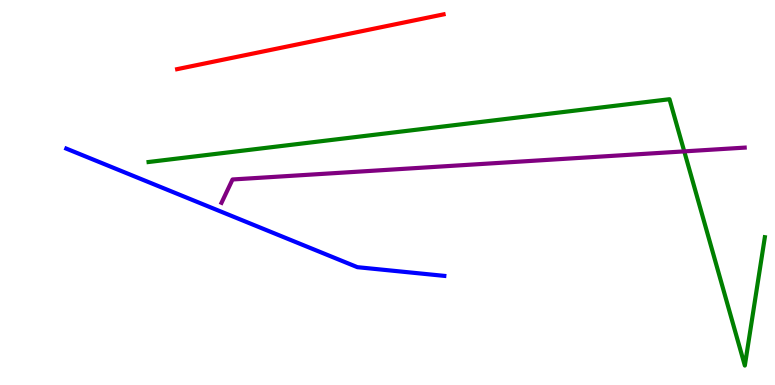[{'lines': ['blue', 'red'], 'intersections': []}, {'lines': ['green', 'red'], 'intersections': []}, {'lines': ['purple', 'red'], 'intersections': []}, {'lines': ['blue', 'green'], 'intersections': []}, {'lines': ['blue', 'purple'], 'intersections': []}, {'lines': ['green', 'purple'], 'intersections': [{'x': 8.83, 'y': 6.07}]}]